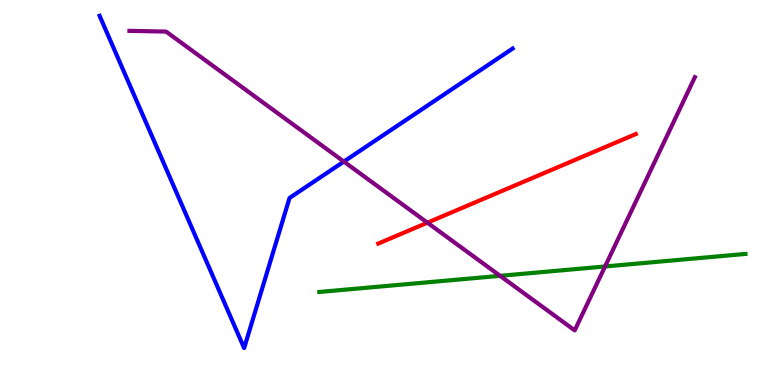[{'lines': ['blue', 'red'], 'intersections': []}, {'lines': ['green', 'red'], 'intersections': []}, {'lines': ['purple', 'red'], 'intersections': [{'x': 5.51, 'y': 4.22}]}, {'lines': ['blue', 'green'], 'intersections': []}, {'lines': ['blue', 'purple'], 'intersections': [{'x': 4.44, 'y': 5.8}]}, {'lines': ['green', 'purple'], 'intersections': [{'x': 6.45, 'y': 2.84}, {'x': 7.81, 'y': 3.08}]}]